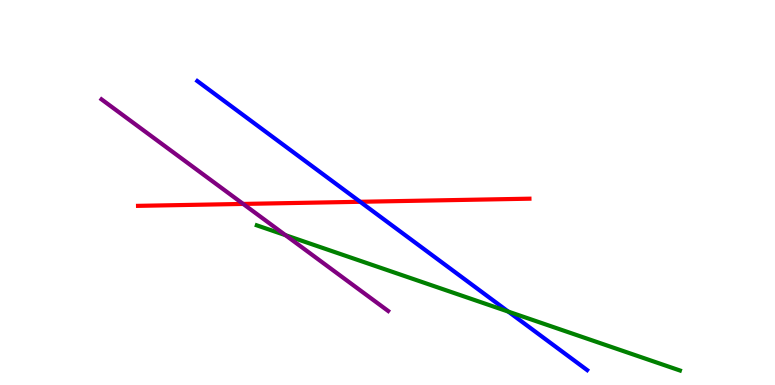[{'lines': ['blue', 'red'], 'intersections': [{'x': 4.65, 'y': 4.76}]}, {'lines': ['green', 'red'], 'intersections': []}, {'lines': ['purple', 'red'], 'intersections': [{'x': 3.14, 'y': 4.7}]}, {'lines': ['blue', 'green'], 'intersections': [{'x': 6.56, 'y': 1.91}]}, {'lines': ['blue', 'purple'], 'intersections': []}, {'lines': ['green', 'purple'], 'intersections': [{'x': 3.68, 'y': 3.89}]}]